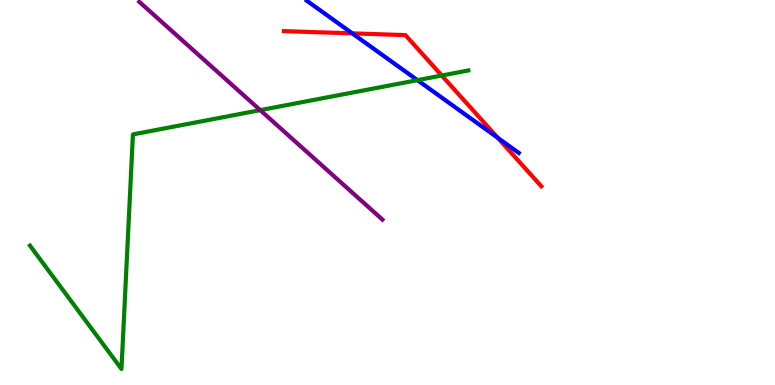[{'lines': ['blue', 'red'], 'intersections': [{'x': 4.55, 'y': 9.13}, {'x': 6.42, 'y': 6.42}]}, {'lines': ['green', 'red'], 'intersections': [{'x': 5.7, 'y': 8.04}]}, {'lines': ['purple', 'red'], 'intersections': []}, {'lines': ['blue', 'green'], 'intersections': [{'x': 5.39, 'y': 7.92}]}, {'lines': ['blue', 'purple'], 'intersections': []}, {'lines': ['green', 'purple'], 'intersections': [{'x': 3.36, 'y': 7.14}]}]